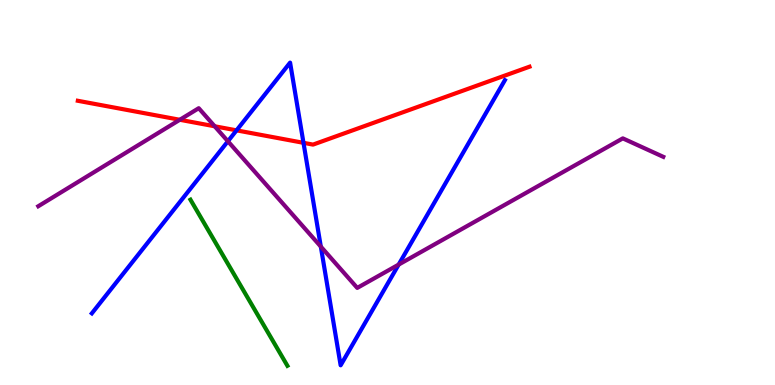[{'lines': ['blue', 'red'], 'intersections': [{'x': 3.05, 'y': 6.61}, {'x': 3.92, 'y': 6.29}]}, {'lines': ['green', 'red'], 'intersections': []}, {'lines': ['purple', 'red'], 'intersections': [{'x': 2.32, 'y': 6.89}, {'x': 2.77, 'y': 6.72}]}, {'lines': ['blue', 'green'], 'intersections': []}, {'lines': ['blue', 'purple'], 'intersections': [{'x': 2.94, 'y': 6.33}, {'x': 4.14, 'y': 3.59}, {'x': 5.14, 'y': 3.13}]}, {'lines': ['green', 'purple'], 'intersections': []}]